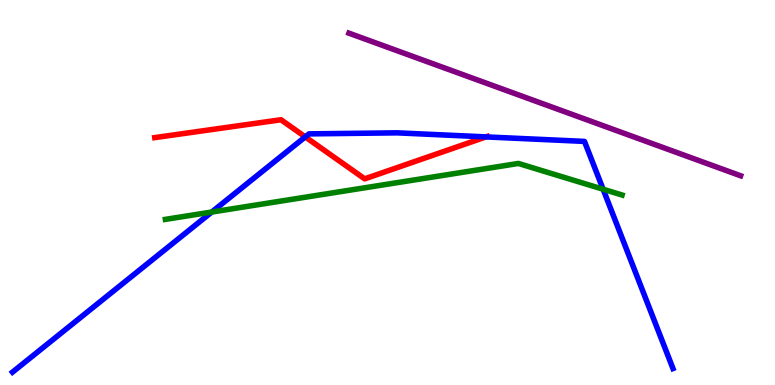[{'lines': ['blue', 'red'], 'intersections': [{'x': 3.94, 'y': 6.44}, {'x': 6.27, 'y': 6.44}]}, {'lines': ['green', 'red'], 'intersections': []}, {'lines': ['purple', 'red'], 'intersections': []}, {'lines': ['blue', 'green'], 'intersections': [{'x': 2.73, 'y': 4.49}, {'x': 7.78, 'y': 5.08}]}, {'lines': ['blue', 'purple'], 'intersections': []}, {'lines': ['green', 'purple'], 'intersections': []}]